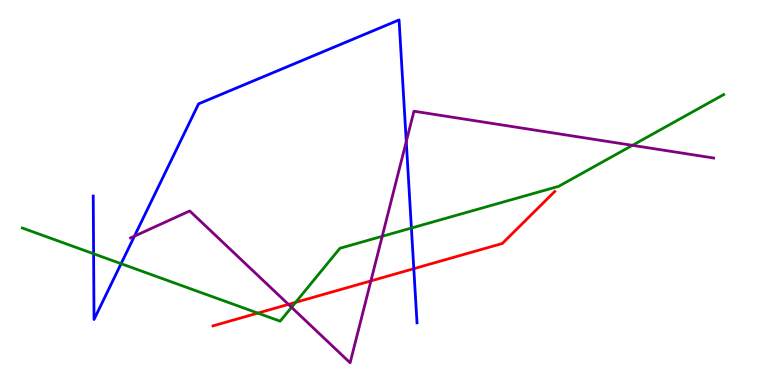[{'lines': ['blue', 'red'], 'intersections': [{'x': 5.34, 'y': 3.02}]}, {'lines': ['green', 'red'], 'intersections': [{'x': 3.33, 'y': 1.87}, {'x': 3.81, 'y': 2.15}]}, {'lines': ['purple', 'red'], 'intersections': [{'x': 3.72, 'y': 2.09}, {'x': 4.79, 'y': 2.7}]}, {'lines': ['blue', 'green'], 'intersections': [{'x': 1.21, 'y': 3.41}, {'x': 1.56, 'y': 3.15}, {'x': 5.31, 'y': 4.08}]}, {'lines': ['blue', 'purple'], 'intersections': [{'x': 1.73, 'y': 3.87}, {'x': 5.24, 'y': 6.32}]}, {'lines': ['green', 'purple'], 'intersections': [{'x': 3.76, 'y': 2.02}, {'x': 4.93, 'y': 3.86}, {'x': 8.16, 'y': 6.23}]}]